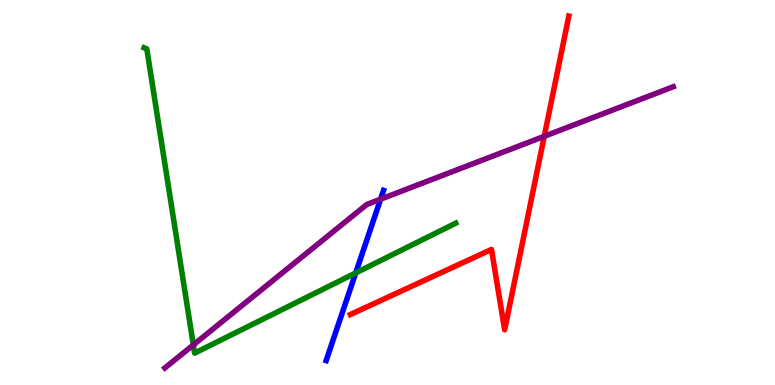[{'lines': ['blue', 'red'], 'intersections': []}, {'lines': ['green', 'red'], 'intersections': []}, {'lines': ['purple', 'red'], 'intersections': [{'x': 7.02, 'y': 6.46}]}, {'lines': ['blue', 'green'], 'intersections': [{'x': 4.59, 'y': 2.91}]}, {'lines': ['blue', 'purple'], 'intersections': [{'x': 4.91, 'y': 4.83}]}, {'lines': ['green', 'purple'], 'intersections': [{'x': 2.49, 'y': 1.04}]}]